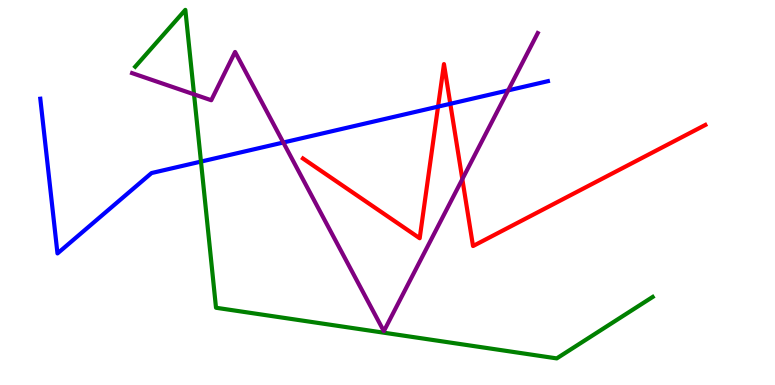[{'lines': ['blue', 'red'], 'intersections': [{'x': 5.65, 'y': 7.23}, {'x': 5.81, 'y': 7.3}]}, {'lines': ['green', 'red'], 'intersections': []}, {'lines': ['purple', 'red'], 'intersections': [{'x': 5.97, 'y': 5.35}]}, {'lines': ['blue', 'green'], 'intersections': [{'x': 2.59, 'y': 5.8}]}, {'lines': ['blue', 'purple'], 'intersections': [{'x': 3.66, 'y': 6.3}, {'x': 6.56, 'y': 7.65}]}, {'lines': ['green', 'purple'], 'intersections': [{'x': 2.5, 'y': 7.55}]}]